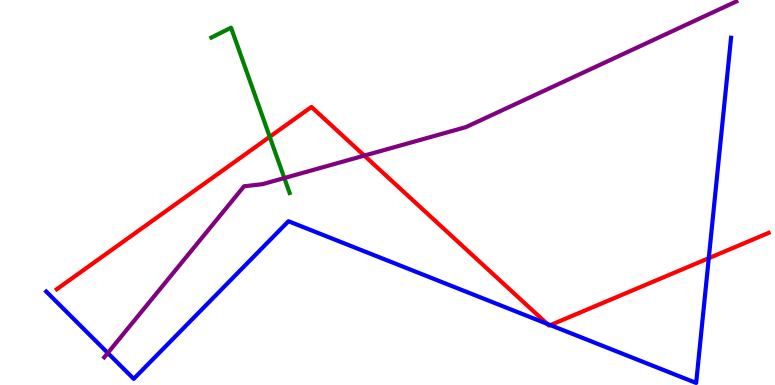[{'lines': ['blue', 'red'], 'intersections': [{'x': 7.06, 'y': 1.59}, {'x': 7.1, 'y': 1.56}, {'x': 9.15, 'y': 3.29}]}, {'lines': ['green', 'red'], 'intersections': [{'x': 3.48, 'y': 6.45}]}, {'lines': ['purple', 'red'], 'intersections': [{'x': 4.7, 'y': 5.96}]}, {'lines': ['blue', 'green'], 'intersections': []}, {'lines': ['blue', 'purple'], 'intersections': [{'x': 1.39, 'y': 0.832}]}, {'lines': ['green', 'purple'], 'intersections': [{'x': 3.67, 'y': 5.38}]}]